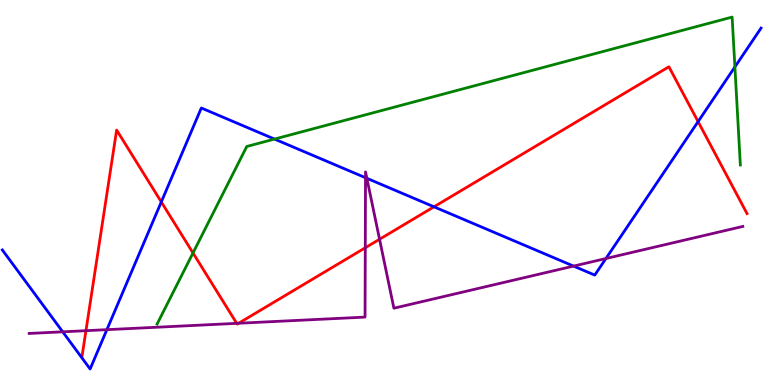[{'lines': ['blue', 'red'], 'intersections': [{'x': 2.08, 'y': 4.75}, {'x': 5.6, 'y': 4.63}, {'x': 9.01, 'y': 6.84}]}, {'lines': ['green', 'red'], 'intersections': [{'x': 2.49, 'y': 3.43}]}, {'lines': ['purple', 'red'], 'intersections': [{'x': 1.11, 'y': 1.41}, {'x': 3.05, 'y': 1.6}, {'x': 3.08, 'y': 1.6}, {'x': 4.71, 'y': 3.56}, {'x': 4.9, 'y': 3.79}]}, {'lines': ['blue', 'green'], 'intersections': [{'x': 3.54, 'y': 6.39}, {'x': 9.48, 'y': 8.26}]}, {'lines': ['blue', 'purple'], 'intersections': [{'x': 0.809, 'y': 1.38}, {'x': 1.38, 'y': 1.44}, {'x': 4.72, 'y': 5.38}, {'x': 4.73, 'y': 5.37}, {'x': 7.4, 'y': 3.09}, {'x': 7.82, 'y': 3.29}]}, {'lines': ['green', 'purple'], 'intersections': []}]